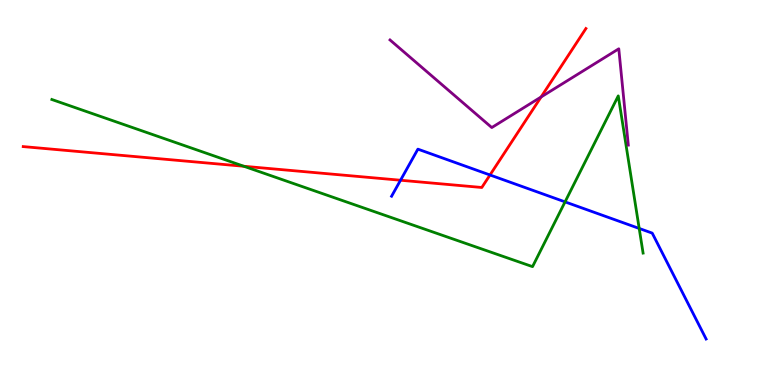[{'lines': ['blue', 'red'], 'intersections': [{'x': 5.17, 'y': 5.32}, {'x': 6.32, 'y': 5.46}]}, {'lines': ['green', 'red'], 'intersections': [{'x': 3.15, 'y': 5.68}]}, {'lines': ['purple', 'red'], 'intersections': [{'x': 6.98, 'y': 7.48}]}, {'lines': ['blue', 'green'], 'intersections': [{'x': 7.29, 'y': 4.76}, {'x': 8.25, 'y': 4.07}]}, {'lines': ['blue', 'purple'], 'intersections': []}, {'lines': ['green', 'purple'], 'intersections': []}]